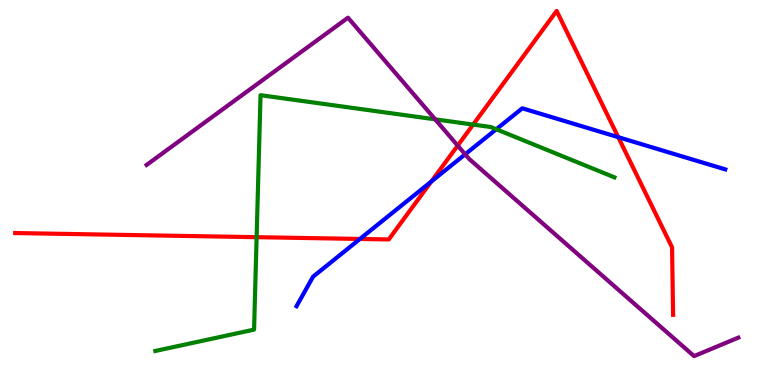[{'lines': ['blue', 'red'], 'intersections': [{'x': 4.64, 'y': 3.79}, {'x': 5.56, 'y': 5.28}, {'x': 7.98, 'y': 6.44}]}, {'lines': ['green', 'red'], 'intersections': [{'x': 3.31, 'y': 3.84}, {'x': 6.11, 'y': 6.76}]}, {'lines': ['purple', 'red'], 'intersections': [{'x': 5.91, 'y': 6.22}]}, {'lines': ['blue', 'green'], 'intersections': [{'x': 6.4, 'y': 6.64}]}, {'lines': ['blue', 'purple'], 'intersections': [{'x': 6.0, 'y': 5.99}]}, {'lines': ['green', 'purple'], 'intersections': [{'x': 5.62, 'y': 6.9}]}]